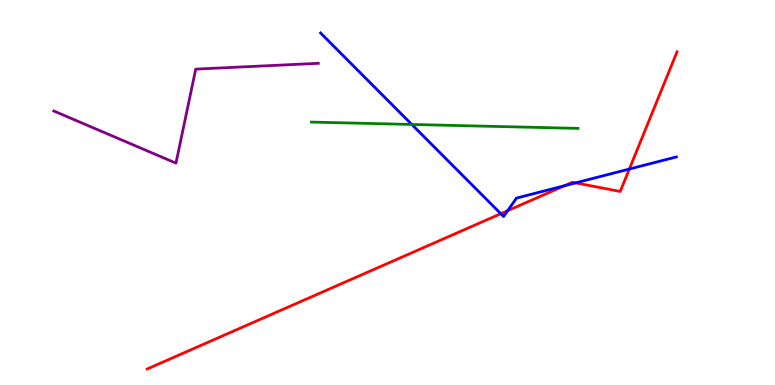[{'lines': ['blue', 'red'], 'intersections': [{'x': 6.46, 'y': 4.45}, {'x': 6.55, 'y': 4.53}, {'x': 7.28, 'y': 5.18}, {'x': 7.43, 'y': 5.25}, {'x': 8.12, 'y': 5.61}]}, {'lines': ['green', 'red'], 'intersections': []}, {'lines': ['purple', 'red'], 'intersections': []}, {'lines': ['blue', 'green'], 'intersections': [{'x': 5.31, 'y': 6.77}]}, {'lines': ['blue', 'purple'], 'intersections': []}, {'lines': ['green', 'purple'], 'intersections': []}]